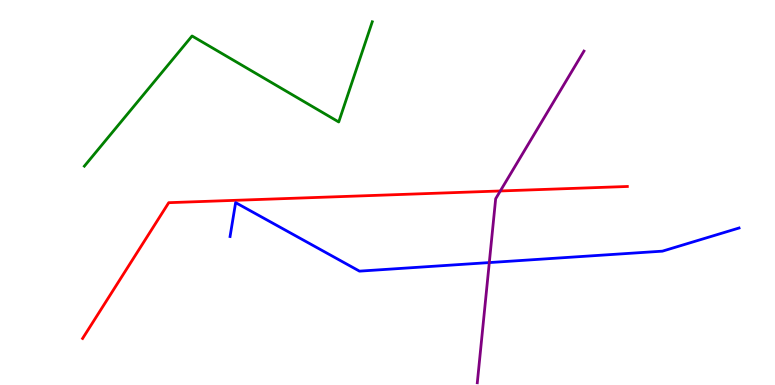[{'lines': ['blue', 'red'], 'intersections': []}, {'lines': ['green', 'red'], 'intersections': []}, {'lines': ['purple', 'red'], 'intersections': [{'x': 6.46, 'y': 5.04}]}, {'lines': ['blue', 'green'], 'intersections': []}, {'lines': ['blue', 'purple'], 'intersections': [{'x': 6.31, 'y': 3.18}]}, {'lines': ['green', 'purple'], 'intersections': []}]